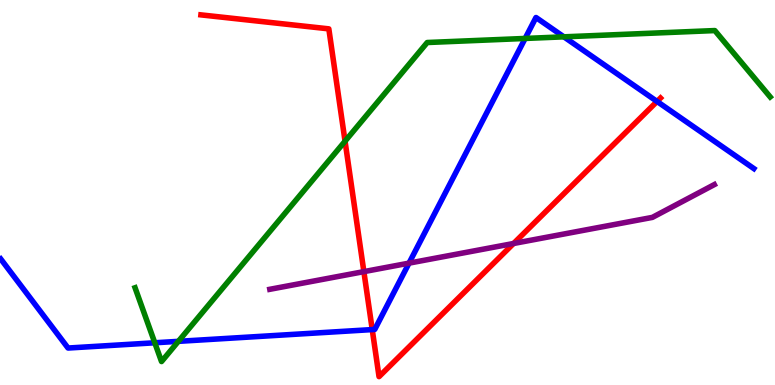[{'lines': ['blue', 'red'], 'intersections': [{'x': 4.8, 'y': 1.44}, {'x': 8.48, 'y': 7.36}]}, {'lines': ['green', 'red'], 'intersections': [{'x': 4.45, 'y': 6.33}]}, {'lines': ['purple', 'red'], 'intersections': [{'x': 4.7, 'y': 2.94}, {'x': 6.63, 'y': 3.68}]}, {'lines': ['blue', 'green'], 'intersections': [{'x': 2.0, 'y': 1.1}, {'x': 2.3, 'y': 1.13}, {'x': 6.78, 'y': 9.0}, {'x': 7.28, 'y': 9.04}]}, {'lines': ['blue', 'purple'], 'intersections': [{'x': 5.28, 'y': 3.17}]}, {'lines': ['green', 'purple'], 'intersections': []}]